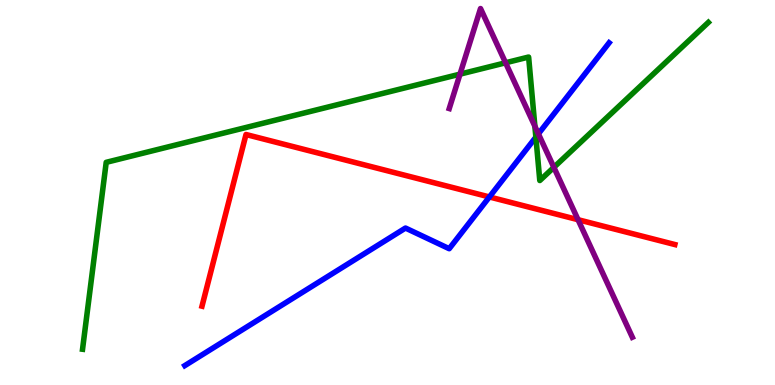[{'lines': ['blue', 'red'], 'intersections': [{'x': 6.31, 'y': 4.88}]}, {'lines': ['green', 'red'], 'intersections': []}, {'lines': ['purple', 'red'], 'intersections': [{'x': 7.46, 'y': 4.29}]}, {'lines': ['blue', 'green'], 'intersections': [{'x': 6.91, 'y': 6.44}]}, {'lines': ['blue', 'purple'], 'intersections': [{'x': 6.95, 'y': 6.52}]}, {'lines': ['green', 'purple'], 'intersections': [{'x': 5.94, 'y': 8.07}, {'x': 6.52, 'y': 8.37}, {'x': 6.9, 'y': 6.72}, {'x': 7.15, 'y': 5.65}]}]